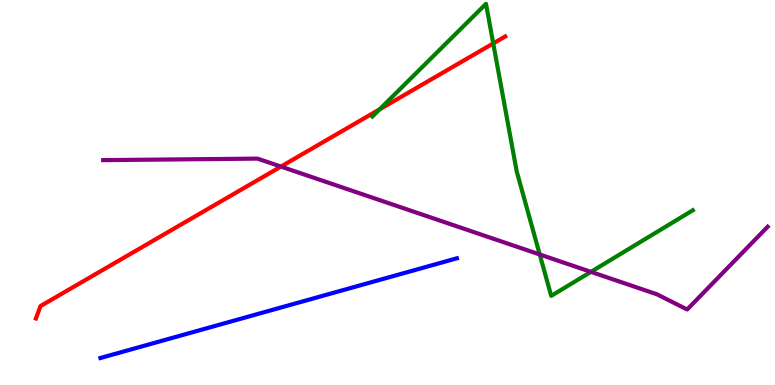[{'lines': ['blue', 'red'], 'intersections': []}, {'lines': ['green', 'red'], 'intersections': [{'x': 4.9, 'y': 7.16}, {'x': 6.36, 'y': 8.87}]}, {'lines': ['purple', 'red'], 'intersections': [{'x': 3.63, 'y': 5.67}]}, {'lines': ['blue', 'green'], 'intersections': []}, {'lines': ['blue', 'purple'], 'intersections': []}, {'lines': ['green', 'purple'], 'intersections': [{'x': 6.96, 'y': 3.39}, {'x': 7.62, 'y': 2.94}]}]